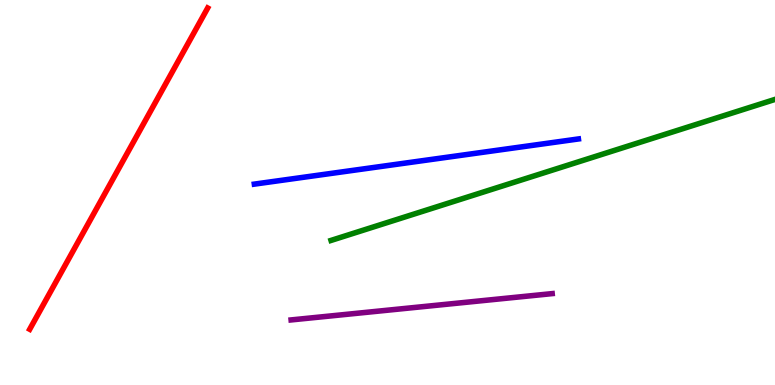[{'lines': ['blue', 'red'], 'intersections': []}, {'lines': ['green', 'red'], 'intersections': []}, {'lines': ['purple', 'red'], 'intersections': []}, {'lines': ['blue', 'green'], 'intersections': []}, {'lines': ['blue', 'purple'], 'intersections': []}, {'lines': ['green', 'purple'], 'intersections': []}]